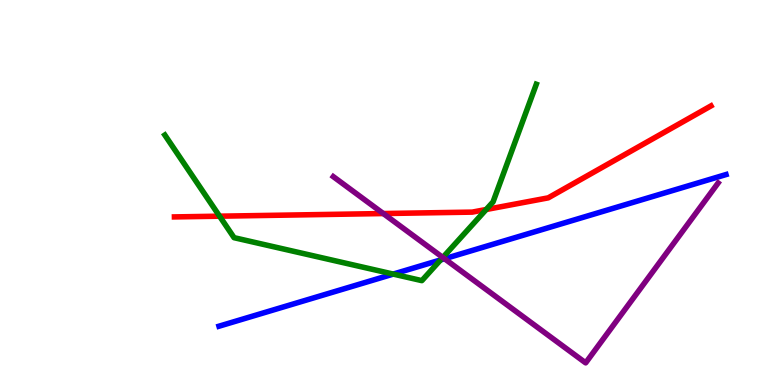[{'lines': ['blue', 'red'], 'intersections': []}, {'lines': ['green', 'red'], 'intersections': [{'x': 2.83, 'y': 4.38}, {'x': 6.27, 'y': 4.56}]}, {'lines': ['purple', 'red'], 'intersections': [{'x': 4.95, 'y': 4.45}]}, {'lines': ['blue', 'green'], 'intersections': [{'x': 5.07, 'y': 2.88}, {'x': 5.68, 'y': 3.25}]}, {'lines': ['blue', 'purple'], 'intersections': [{'x': 5.74, 'y': 3.28}]}, {'lines': ['green', 'purple'], 'intersections': [{'x': 5.71, 'y': 3.31}]}]